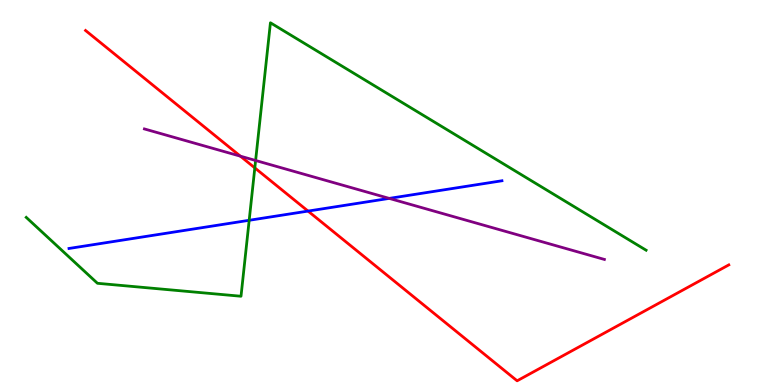[{'lines': ['blue', 'red'], 'intersections': [{'x': 3.97, 'y': 4.52}]}, {'lines': ['green', 'red'], 'intersections': [{'x': 3.29, 'y': 5.64}]}, {'lines': ['purple', 'red'], 'intersections': [{'x': 3.1, 'y': 5.94}]}, {'lines': ['blue', 'green'], 'intersections': [{'x': 3.22, 'y': 4.28}]}, {'lines': ['blue', 'purple'], 'intersections': [{'x': 5.02, 'y': 4.85}]}, {'lines': ['green', 'purple'], 'intersections': [{'x': 3.3, 'y': 5.83}]}]